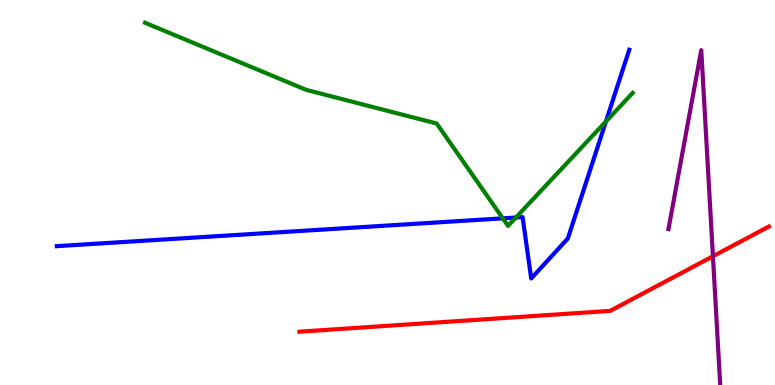[{'lines': ['blue', 'red'], 'intersections': []}, {'lines': ['green', 'red'], 'intersections': []}, {'lines': ['purple', 'red'], 'intersections': [{'x': 9.2, 'y': 3.34}]}, {'lines': ['blue', 'green'], 'intersections': [{'x': 6.49, 'y': 4.33}, {'x': 6.66, 'y': 4.35}, {'x': 7.82, 'y': 6.84}]}, {'lines': ['blue', 'purple'], 'intersections': []}, {'lines': ['green', 'purple'], 'intersections': []}]